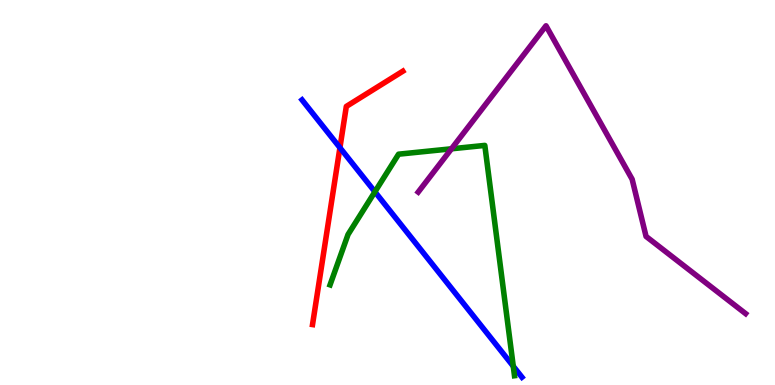[{'lines': ['blue', 'red'], 'intersections': [{'x': 4.39, 'y': 6.16}]}, {'lines': ['green', 'red'], 'intersections': []}, {'lines': ['purple', 'red'], 'intersections': []}, {'lines': ['blue', 'green'], 'intersections': [{'x': 4.84, 'y': 5.02}, {'x': 6.62, 'y': 0.487}]}, {'lines': ['blue', 'purple'], 'intersections': []}, {'lines': ['green', 'purple'], 'intersections': [{'x': 5.83, 'y': 6.14}]}]